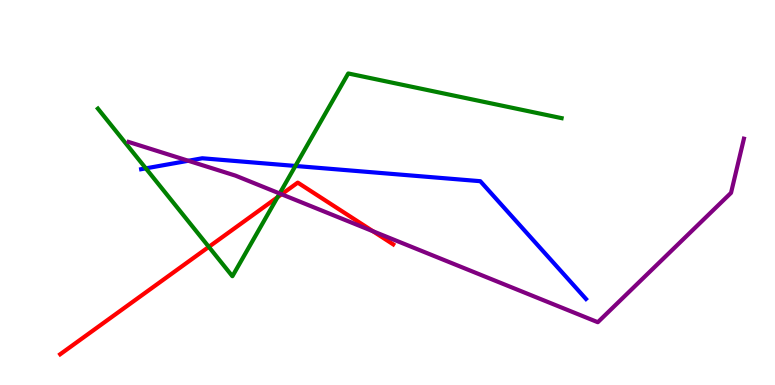[{'lines': ['blue', 'red'], 'intersections': []}, {'lines': ['green', 'red'], 'intersections': [{'x': 2.69, 'y': 3.59}, {'x': 3.58, 'y': 4.88}]}, {'lines': ['purple', 'red'], 'intersections': [{'x': 3.63, 'y': 4.95}, {'x': 4.81, 'y': 3.99}]}, {'lines': ['blue', 'green'], 'intersections': [{'x': 1.88, 'y': 5.63}, {'x': 3.81, 'y': 5.69}]}, {'lines': ['blue', 'purple'], 'intersections': [{'x': 2.43, 'y': 5.82}]}, {'lines': ['green', 'purple'], 'intersections': [{'x': 3.61, 'y': 4.97}]}]